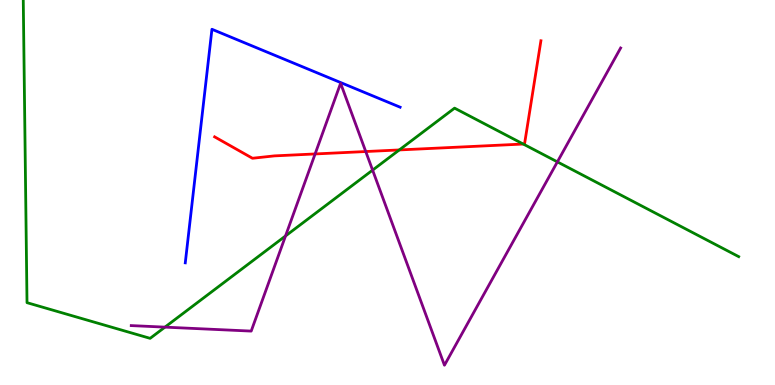[{'lines': ['blue', 'red'], 'intersections': []}, {'lines': ['green', 'red'], 'intersections': [{'x': 5.15, 'y': 6.11}, {'x': 6.75, 'y': 6.26}]}, {'lines': ['purple', 'red'], 'intersections': [{'x': 4.07, 'y': 6.0}, {'x': 4.72, 'y': 6.06}]}, {'lines': ['blue', 'green'], 'intersections': []}, {'lines': ['blue', 'purple'], 'intersections': []}, {'lines': ['green', 'purple'], 'intersections': [{'x': 2.13, 'y': 1.5}, {'x': 3.68, 'y': 3.87}, {'x': 4.81, 'y': 5.58}, {'x': 7.19, 'y': 5.8}]}]